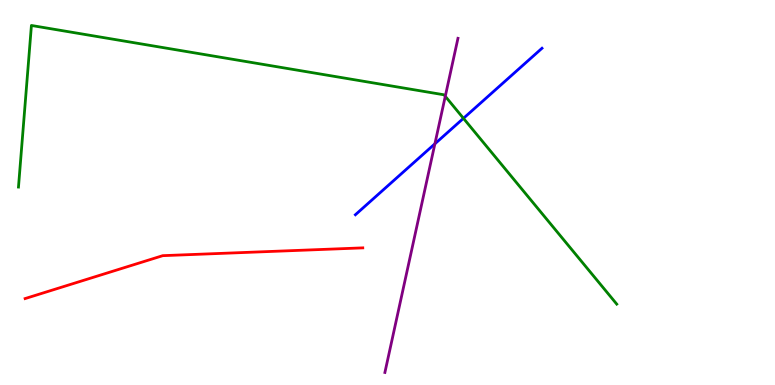[{'lines': ['blue', 'red'], 'intersections': []}, {'lines': ['green', 'red'], 'intersections': []}, {'lines': ['purple', 'red'], 'intersections': []}, {'lines': ['blue', 'green'], 'intersections': [{'x': 5.98, 'y': 6.93}]}, {'lines': ['blue', 'purple'], 'intersections': [{'x': 5.61, 'y': 6.26}]}, {'lines': ['green', 'purple'], 'intersections': [{'x': 5.75, 'y': 7.5}]}]